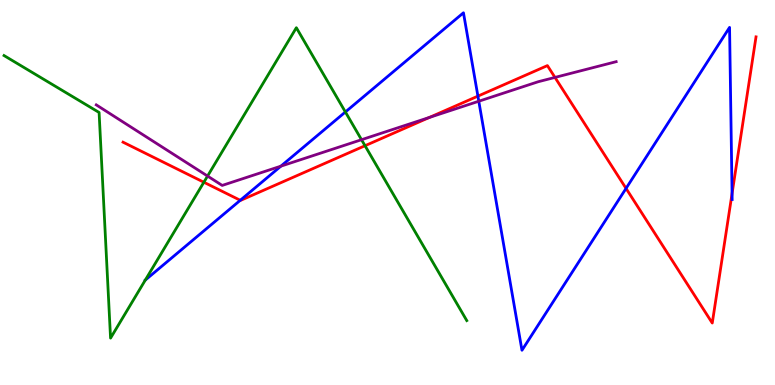[{'lines': ['blue', 'red'], 'intersections': [{'x': 3.1, 'y': 4.8}, {'x': 6.17, 'y': 7.5}, {'x': 8.08, 'y': 5.11}, {'x': 9.45, 'y': 4.97}]}, {'lines': ['green', 'red'], 'intersections': [{'x': 2.63, 'y': 5.27}, {'x': 4.71, 'y': 6.22}]}, {'lines': ['purple', 'red'], 'intersections': [{'x': 5.54, 'y': 6.95}, {'x': 7.16, 'y': 7.99}]}, {'lines': ['blue', 'green'], 'intersections': [{'x': 1.87, 'y': 2.73}, {'x': 4.46, 'y': 7.09}]}, {'lines': ['blue', 'purple'], 'intersections': [{'x': 3.62, 'y': 5.68}, {'x': 6.18, 'y': 7.37}]}, {'lines': ['green', 'purple'], 'intersections': [{'x': 2.68, 'y': 5.43}, {'x': 4.66, 'y': 6.37}]}]